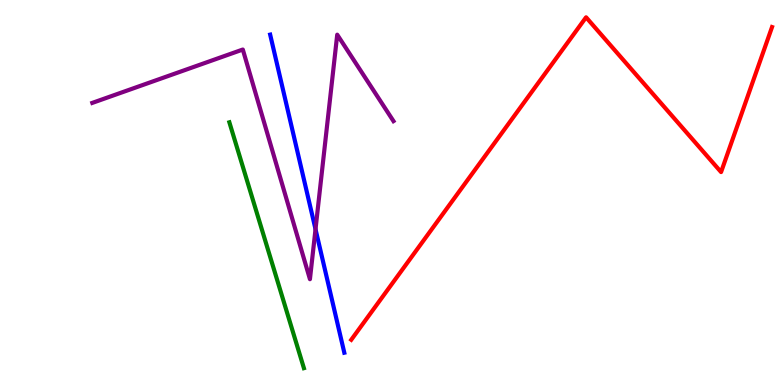[{'lines': ['blue', 'red'], 'intersections': []}, {'lines': ['green', 'red'], 'intersections': []}, {'lines': ['purple', 'red'], 'intersections': []}, {'lines': ['blue', 'green'], 'intersections': []}, {'lines': ['blue', 'purple'], 'intersections': [{'x': 4.07, 'y': 4.05}]}, {'lines': ['green', 'purple'], 'intersections': []}]